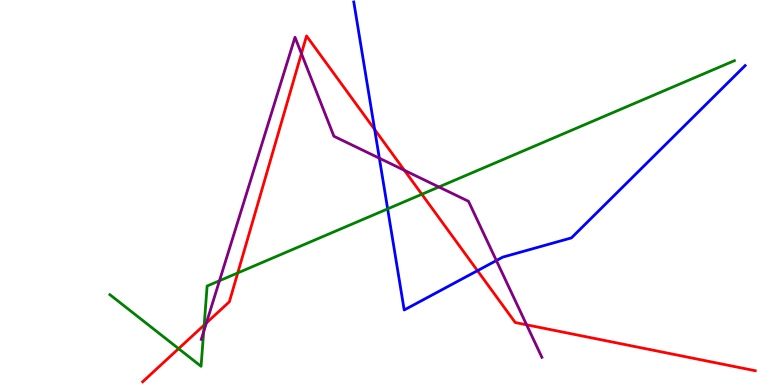[{'lines': ['blue', 'red'], 'intersections': [{'x': 4.83, 'y': 6.64}, {'x': 6.16, 'y': 2.97}]}, {'lines': ['green', 'red'], 'intersections': [{'x': 2.3, 'y': 0.944}, {'x': 2.63, 'y': 1.56}, {'x': 3.07, 'y': 2.91}, {'x': 5.44, 'y': 4.95}]}, {'lines': ['purple', 'red'], 'intersections': [{'x': 2.66, 'y': 1.61}, {'x': 3.89, 'y': 8.61}, {'x': 5.22, 'y': 5.58}, {'x': 6.79, 'y': 1.56}]}, {'lines': ['blue', 'green'], 'intersections': [{'x': 5.0, 'y': 4.57}]}, {'lines': ['blue', 'purple'], 'intersections': [{'x': 4.89, 'y': 5.89}, {'x': 6.4, 'y': 3.23}]}, {'lines': ['green', 'purple'], 'intersections': [{'x': 2.63, 'y': 1.38}, {'x': 2.83, 'y': 2.71}, {'x': 5.66, 'y': 5.14}]}]